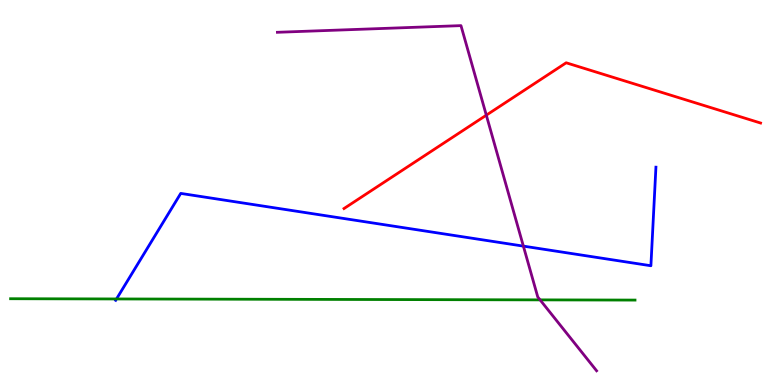[{'lines': ['blue', 'red'], 'intersections': []}, {'lines': ['green', 'red'], 'intersections': []}, {'lines': ['purple', 'red'], 'intersections': [{'x': 6.28, 'y': 7.01}]}, {'lines': ['blue', 'green'], 'intersections': [{'x': 1.5, 'y': 2.23}]}, {'lines': ['blue', 'purple'], 'intersections': [{'x': 6.75, 'y': 3.61}]}, {'lines': ['green', 'purple'], 'intersections': [{'x': 6.97, 'y': 2.21}]}]